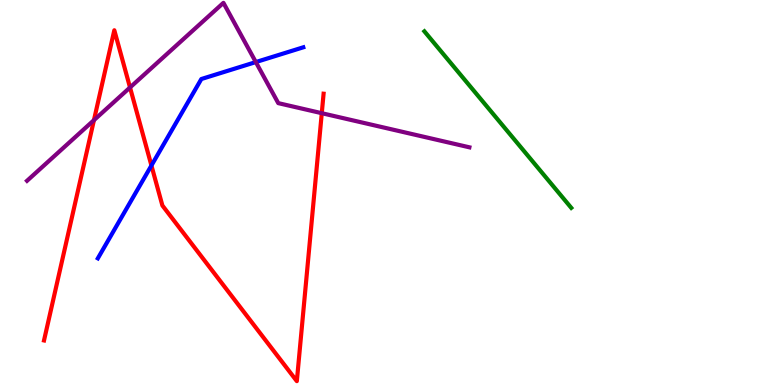[{'lines': ['blue', 'red'], 'intersections': [{'x': 1.95, 'y': 5.7}]}, {'lines': ['green', 'red'], 'intersections': []}, {'lines': ['purple', 'red'], 'intersections': [{'x': 1.21, 'y': 6.88}, {'x': 1.68, 'y': 7.73}, {'x': 4.15, 'y': 7.06}]}, {'lines': ['blue', 'green'], 'intersections': []}, {'lines': ['blue', 'purple'], 'intersections': [{'x': 3.3, 'y': 8.39}]}, {'lines': ['green', 'purple'], 'intersections': []}]